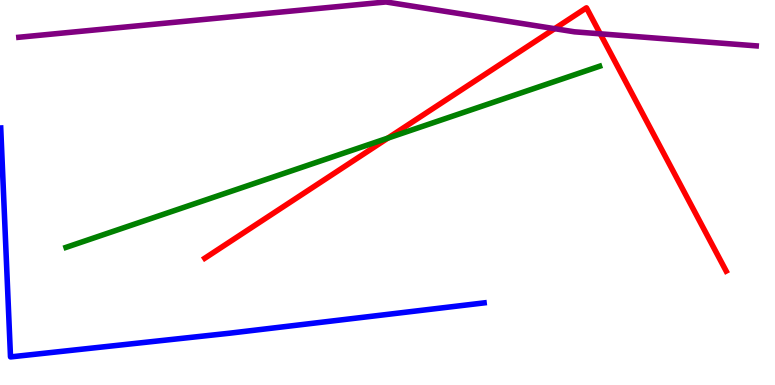[{'lines': ['blue', 'red'], 'intersections': []}, {'lines': ['green', 'red'], 'intersections': [{'x': 5.0, 'y': 6.41}]}, {'lines': ['purple', 'red'], 'intersections': [{'x': 7.16, 'y': 9.26}, {'x': 7.75, 'y': 9.12}]}, {'lines': ['blue', 'green'], 'intersections': []}, {'lines': ['blue', 'purple'], 'intersections': []}, {'lines': ['green', 'purple'], 'intersections': []}]